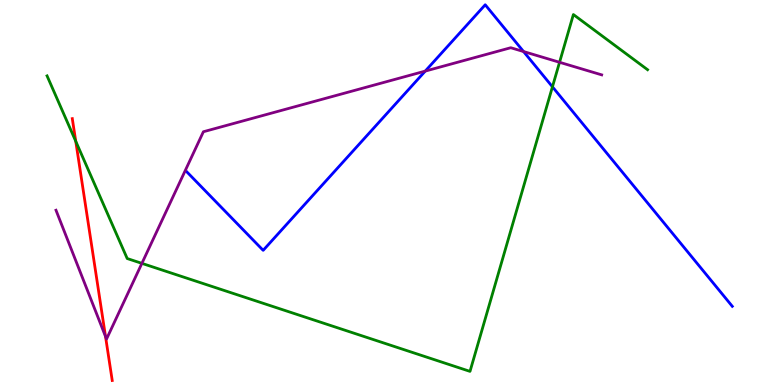[{'lines': ['blue', 'red'], 'intersections': []}, {'lines': ['green', 'red'], 'intersections': [{'x': 0.977, 'y': 6.33}]}, {'lines': ['purple', 'red'], 'intersections': [{'x': 1.36, 'y': 1.26}]}, {'lines': ['blue', 'green'], 'intersections': [{'x': 7.13, 'y': 7.75}]}, {'lines': ['blue', 'purple'], 'intersections': [{'x': 5.49, 'y': 8.15}, {'x': 6.76, 'y': 8.66}]}, {'lines': ['green', 'purple'], 'intersections': [{'x': 1.83, 'y': 3.16}, {'x': 7.22, 'y': 8.38}]}]